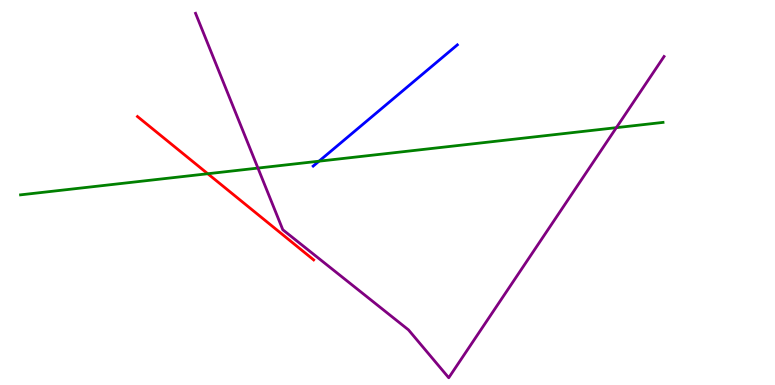[{'lines': ['blue', 'red'], 'intersections': []}, {'lines': ['green', 'red'], 'intersections': [{'x': 2.68, 'y': 5.49}]}, {'lines': ['purple', 'red'], 'intersections': []}, {'lines': ['blue', 'green'], 'intersections': [{'x': 4.12, 'y': 5.81}]}, {'lines': ['blue', 'purple'], 'intersections': []}, {'lines': ['green', 'purple'], 'intersections': [{'x': 3.33, 'y': 5.63}, {'x': 7.95, 'y': 6.68}]}]